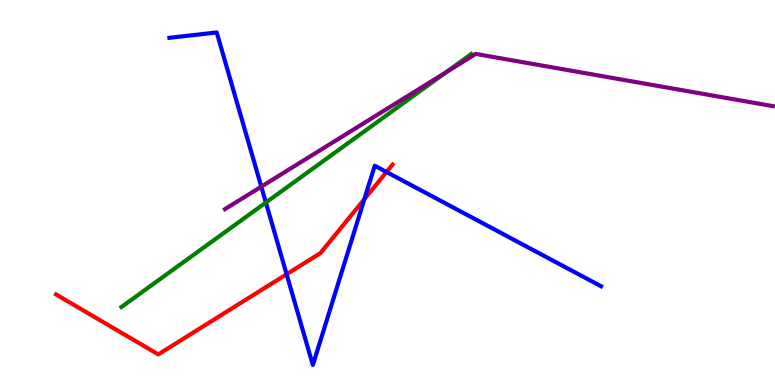[{'lines': ['blue', 'red'], 'intersections': [{'x': 3.7, 'y': 2.88}, {'x': 4.7, 'y': 4.83}, {'x': 4.99, 'y': 5.53}]}, {'lines': ['green', 'red'], 'intersections': []}, {'lines': ['purple', 'red'], 'intersections': []}, {'lines': ['blue', 'green'], 'intersections': [{'x': 3.43, 'y': 4.74}]}, {'lines': ['blue', 'purple'], 'intersections': [{'x': 3.37, 'y': 5.15}]}, {'lines': ['green', 'purple'], 'intersections': [{'x': 5.75, 'y': 8.12}]}]